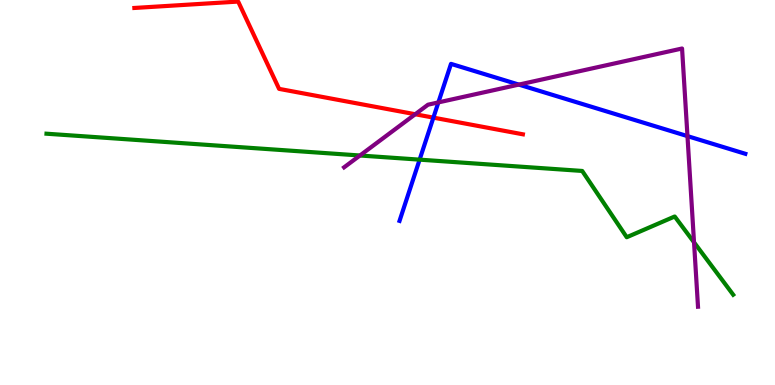[{'lines': ['blue', 'red'], 'intersections': [{'x': 5.59, 'y': 6.94}]}, {'lines': ['green', 'red'], 'intersections': []}, {'lines': ['purple', 'red'], 'intersections': [{'x': 5.36, 'y': 7.03}]}, {'lines': ['blue', 'green'], 'intersections': [{'x': 5.41, 'y': 5.85}]}, {'lines': ['blue', 'purple'], 'intersections': [{'x': 5.66, 'y': 7.34}, {'x': 6.7, 'y': 7.8}, {'x': 8.87, 'y': 6.46}]}, {'lines': ['green', 'purple'], 'intersections': [{'x': 4.64, 'y': 5.96}, {'x': 8.96, 'y': 3.71}]}]